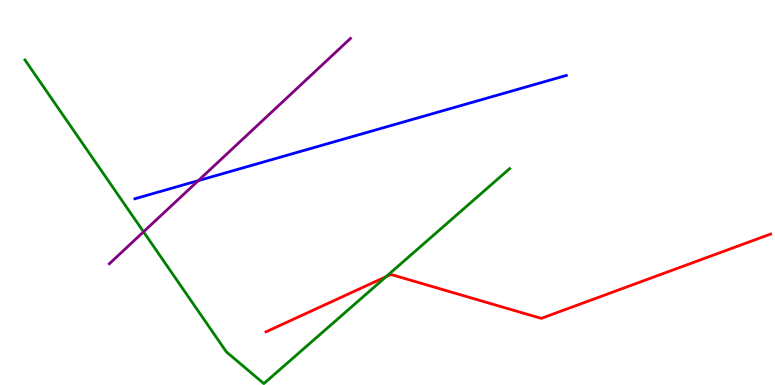[{'lines': ['blue', 'red'], 'intersections': []}, {'lines': ['green', 'red'], 'intersections': [{'x': 4.98, 'y': 2.81}]}, {'lines': ['purple', 'red'], 'intersections': []}, {'lines': ['blue', 'green'], 'intersections': []}, {'lines': ['blue', 'purple'], 'intersections': [{'x': 2.56, 'y': 5.31}]}, {'lines': ['green', 'purple'], 'intersections': [{'x': 1.85, 'y': 3.98}]}]